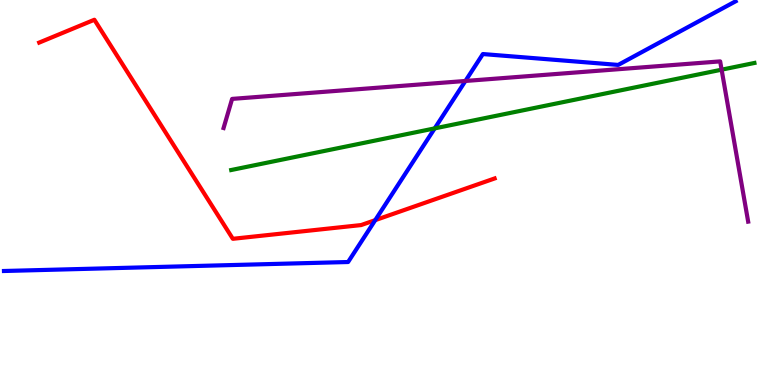[{'lines': ['blue', 'red'], 'intersections': [{'x': 4.84, 'y': 4.28}]}, {'lines': ['green', 'red'], 'intersections': []}, {'lines': ['purple', 'red'], 'intersections': []}, {'lines': ['blue', 'green'], 'intersections': [{'x': 5.61, 'y': 6.67}]}, {'lines': ['blue', 'purple'], 'intersections': [{'x': 6.01, 'y': 7.9}]}, {'lines': ['green', 'purple'], 'intersections': [{'x': 9.31, 'y': 8.19}]}]